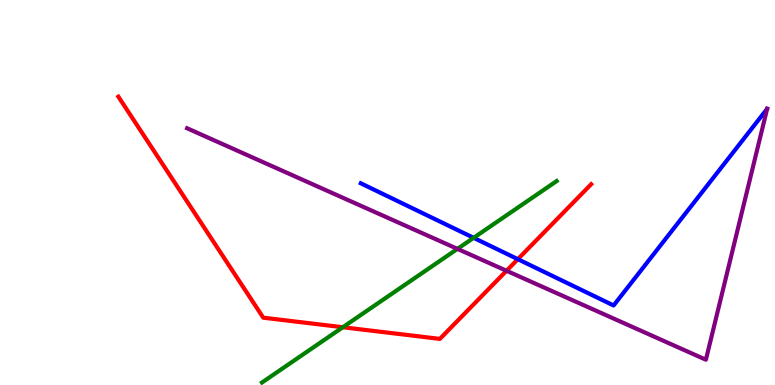[{'lines': ['blue', 'red'], 'intersections': [{'x': 6.68, 'y': 3.27}]}, {'lines': ['green', 'red'], 'intersections': [{'x': 4.42, 'y': 1.5}]}, {'lines': ['purple', 'red'], 'intersections': [{'x': 6.54, 'y': 2.97}]}, {'lines': ['blue', 'green'], 'intersections': [{'x': 6.11, 'y': 3.82}]}, {'lines': ['blue', 'purple'], 'intersections': []}, {'lines': ['green', 'purple'], 'intersections': [{'x': 5.9, 'y': 3.54}]}]